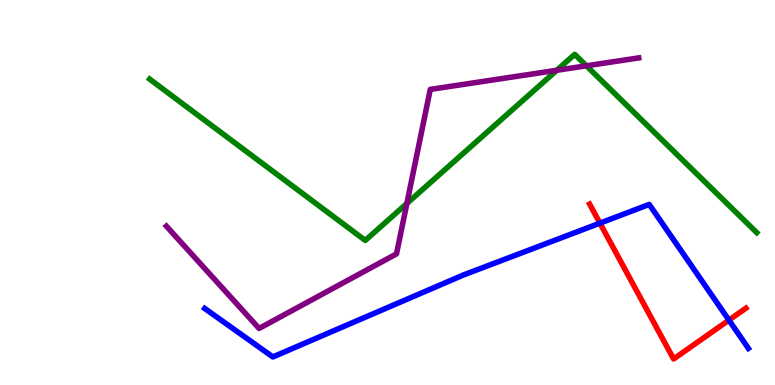[{'lines': ['blue', 'red'], 'intersections': [{'x': 7.74, 'y': 4.2}, {'x': 9.41, 'y': 1.69}]}, {'lines': ['green', 'red'], 'intersections': []}, {'lines': ['purple', 'red'], 'intersections': []}, {'lines': ['blue', 'green'], 'intersections': []}, {'lines': ['blue', 'purple'], 'intersections': []}, {'lines': ['green', 'purple'], 'intersections': [{'x': 5.25, 'y': 4.71}, {'x': 7.18, 'y': 8.17}, {'x': 7.57, 'y': 8.29}]}]